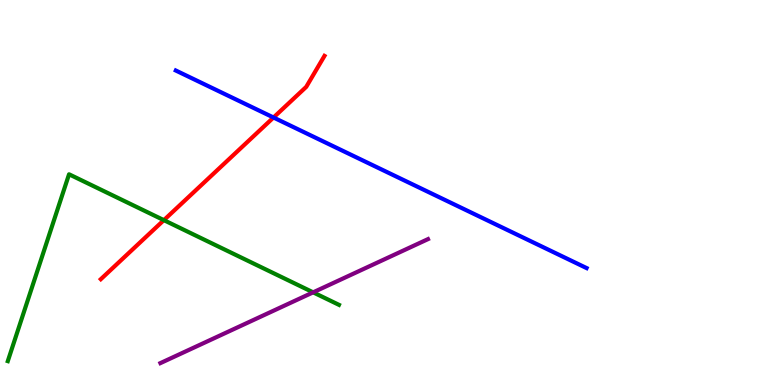[{'lines': ['blue', 'red'], 'intersections': [{'x': 3.53, 'y': 6.95}]}, {'lines': ['green', 'red'], 'intersections': [{'x': 2.11, 'y': 4.28}]}, {'lines': ['purple', 'red'], 'intersections': []}, {'lines': ['blue', 'green'], 'intersections': []}, {'lines': ['blue', 'purple'], 'intersections': []}, {'lines': ['green', 'purple'], 'intersections': [{'x': 4.04, 'y': 2.41}]}]